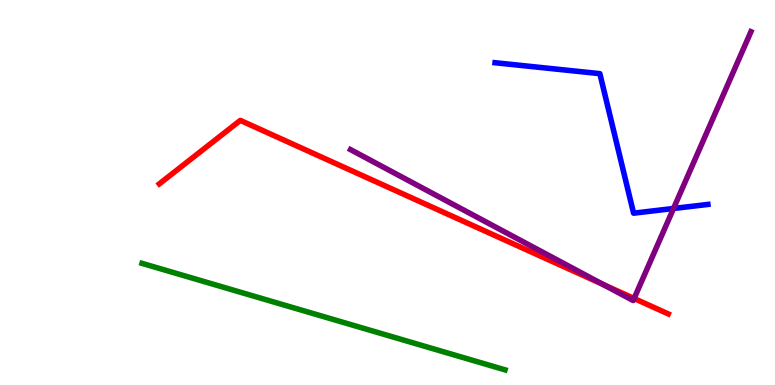[{'lines': ['blue', 'red'], 'intersections': []}, {'lines': ['green', 'red'], 'intersections': []}, {'lines': ['purple', 'red'], 'intersections': [{'x': 7.78, 'y': 2.62}, {'x': 8.18, 'y': 2.25}]}, {'lines': ['blue', 'green'], 'intersections': []}, {'lines': ['blue', 'purple'], 'intersections': [{'x': 8.69, 'y': 4.58}]}, {'lines': ['green', 'purple'], 'intersections': []}]